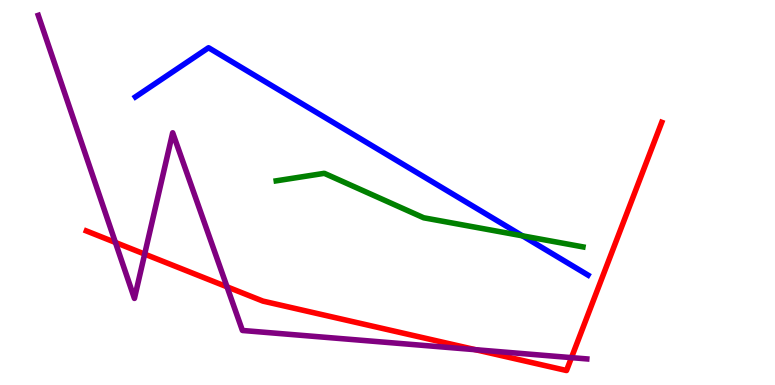[{'lines': ['blue', 'red'], 'intersections': []}, {'lines': ['green', 'red'], 'intersections': []}, {'lines': ['purple', 'red'], 'intersections': [{'x': 1.49, 'y': 3.7}, {'x': 1.87, 'y': 3.4}, {'x': 2.93, 'y': 2.55}, {'x': 6.14, 'y': 0.916}, {'x': 7.37, 'y': 0.711}]}, {'lines': ['blue', 'green'], 'intersections': [{'x': 6.74, 'y': 3.87}]}, {'lines': ['blue', 'purple'], 'intersections': []}, {'lines': ['green', 'purple'], 'intersections': []}]